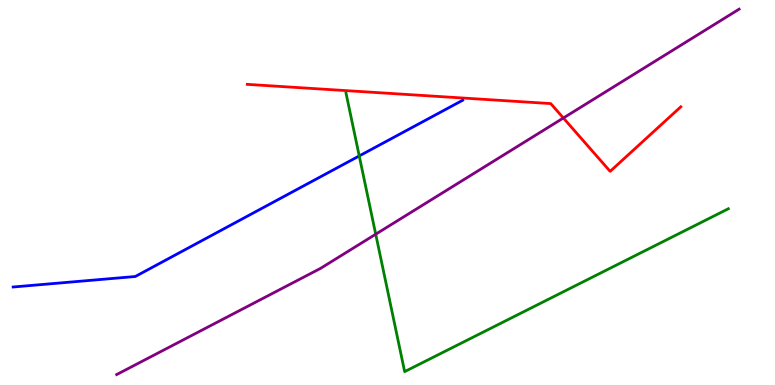[{'lines': ['blue', 'red'], 'intersections': []}, {'lines': ['green', 'red'], 'intersections': []}, {'lines': ['purple', 'red'], 'intersections': [{'x': 7.27, 'y': 6.94}]}, {'lines': ['blue', 'green'], 'intersections': [{'x': 4.64, 'y': 5.95}]}, {'lines': ['blue', 'purple'], 'intersections': []}, {'lines': ['green', 'purple'], 'intersections': [{'x': 4.85, 'y': 3.92}]}]